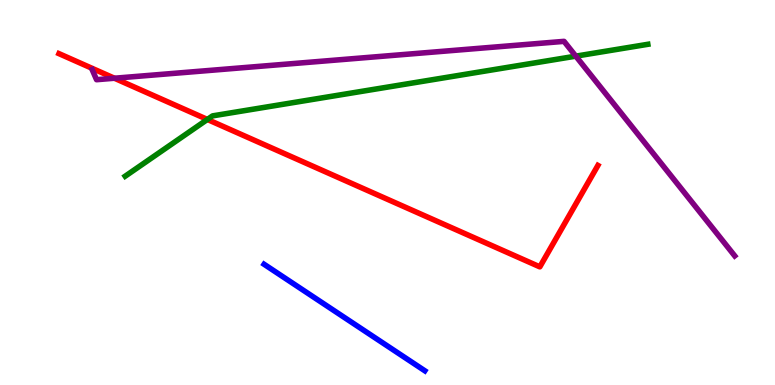[{'lines': ['blue', 'red'], 'intersections': []}, {'lines': ['green', 'red'], 'intersections': [{'x': 2.68, 'y': 6.9}]}, {'lines': ['purple', 'red'], 'intersections': [{'x': 1.48, 'y': 7.97}]}, {'lines': ['blue', 'green'], 'intersections': []}, {'lines': ['blue', 'purple'], 'intersections': []}, {'lines': ['green', 'purple'], 'intersections': [{'x': 7.43, 'y': 8.54}]}]